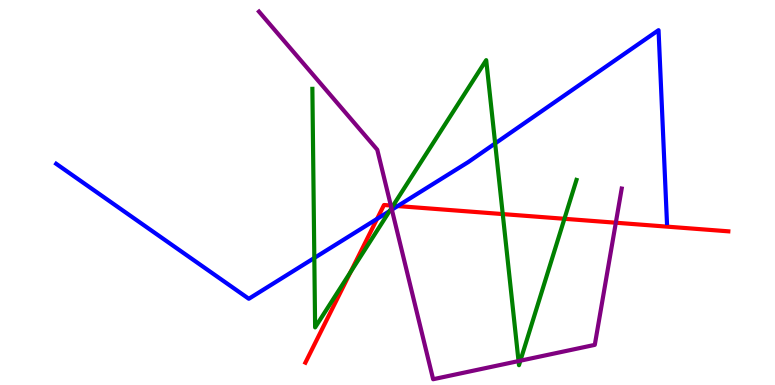[{'lines': ['blue', 'red'], 'intersections': [{'x': 4.87, 'y': 4.31}, {'x': 5.13, 'y': 4.65}]}, {'lines': ['green', 'red'], 'intersections': [{'x': 4.52, 'y': 2.93}, {'x': 5.07, 'y': 4.66}, {'x': 6.49, 'y': 4.44}, {'x': 7.28, 'y': 4.32}]}, {'lines': ['purple', 'red'], 'intersections': [{'x': 5.04, 'y': 4.66}, {'x': 7.95, 'y': 4.21}]}, {'lines': ['blue', 'green'], 'intersections': [{'x': 4.06, 'y': 3.3}, {'x': 5.03, 'y': 4.52}, {'x': 6.39, 'y': 6.27}]}, {'lines': ['blue', 'purple'], 'intersections': [{'x': 5.06, 'y': 4.55}]}, {'lines': ['green', 'purple'], 'intersections': [{'x': 5.05, 'y': 4.59}, {'x': 6.69, 'y': 0.621}, {'x': 6.71, 'y': 0.631}]}]